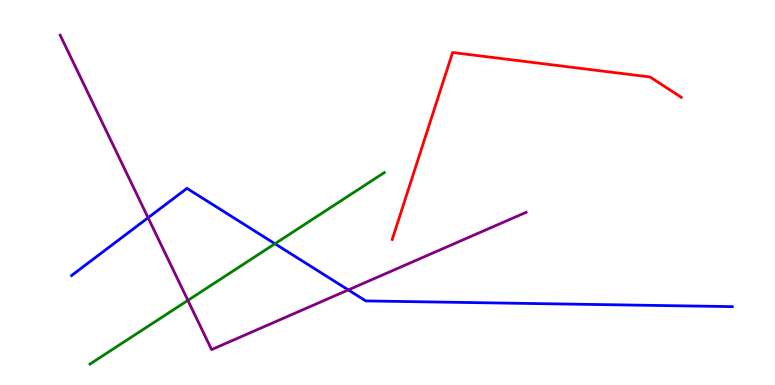[{'lines': ['blue', 'red'], 'intersections': []}, {'lines': ['green', 'red'], 'intersections': []}, {'lines': ['purple', 'red'], 'intersections': []}, {'lines': ['blue', 'green'], 'intersections': [{'x': 3.55, 'y': 3.67}]}, {'lines': ['blue', 'purple'], 'intersections': [{'x': 1.91, 'y': 4.34}, {'x': 4.49, 'y': 2.47}]}, {'lines': ['green', 'purple'], 'intersections': [{'x': 2.42, 'y': 2.2}]}]